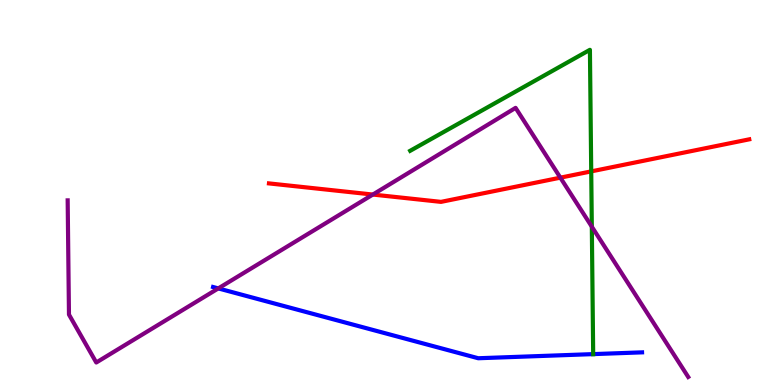[{'lines': ['blue', 'red'], 'intersections': []}, {'lines': ['green', 'red'], 'intersections': [{'x': 7.63, 'y': 5.55}]}, {'lines': ['purple', 'red'], 'intersections': [{'x': 4.81, 'y': 4.95}, {'x': 7.23, 'y': 5.39}]}, {'lines': ['blue', 'green'], 'intersections': [{'x': 7.65, 'y': 0.802}]}, {'lines': ['blue', 'purple'], 'intersections': [{'x': 2.82, 'y': 2.51}]}, {'lines': ['green', 'purple'], 'intersections': [{'x': 7.64, 'y': 4.11}]}]